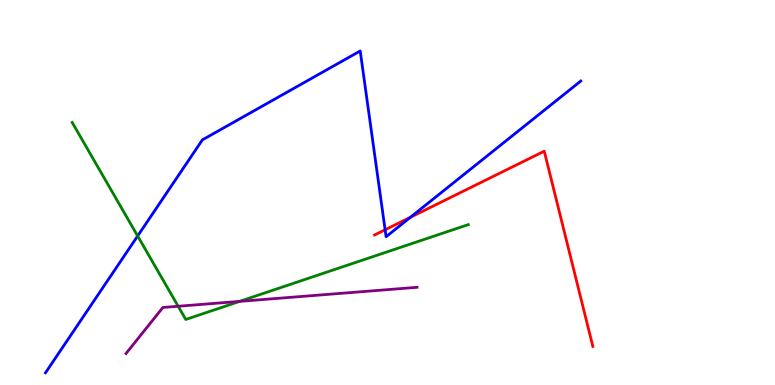[{'lines': ['blue', 'red'], 'intersections': [{'x': 4.97, 'y': 4.03}, {'x': 5.3, 'y': 4.36}]}, {'lines': ['green', 'red'], 'intersections': []}, {'lines': ['purple', 'red'], 'intersections': []}, {'lines': ['blue', 'green'], 'intersections': [{'x': 1.78, 'y': 3.87}]}, {'lines': ['blue', 'purple'], 'intersections': []}, {'lines': ['green', 'purple'], 'intersections': [{'x': 2.3, 'y': 2.05}, {'x': 3.09, 'y': 2.17}]}]